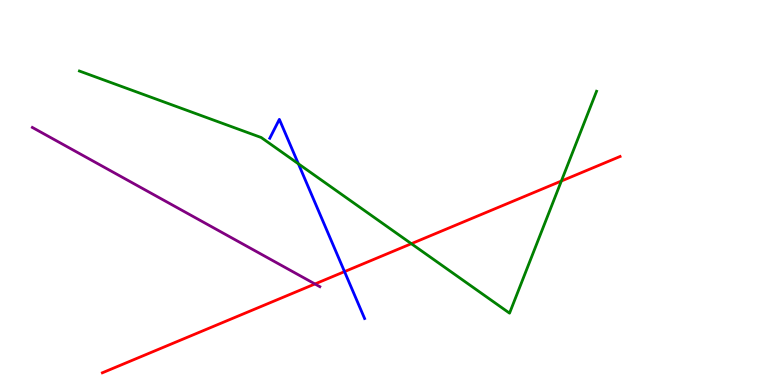[{'lines': ['blue', 'red'], 'intersections': [{'x': 4.45, 'y': 2.95}]}, {'lines': ['green', 'red'], 'intersections': [{'x': 5.31, 'y': 3.67}, {'x': 7.24, 'y': 5.3}]}, {'lines': ['purple', 'red'], 'intersections': [{'x': 4.06, 'y': 2.62}]}, {'lines': ['blue', 'green'], 'intersections': [{'x': 3.85, 'y': 5.75}]}, {'lines': ['blue', 'purple'], 'intersections': []}, {'lines': ['green', 'purple'], 'intersections': []}]